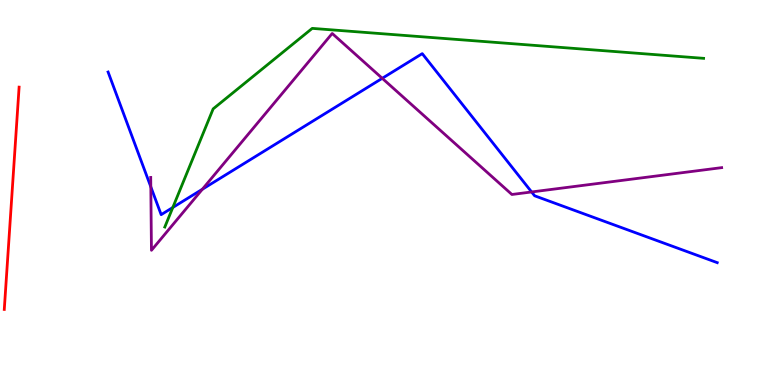[{'lines': ['blue', 'red'], 'intersections': []}, {'lines': ['green', 'red'], 'intersections': []}, {'lines': ['purple', 'red'], 'intersections': []}, {'lines': ['blue', 'green'], 'intersections': [{'x': 2.23, 'y': 4.61}]}, {'lines': ['blue', 'purple'], 'intersections': [{'x': 1.95, 'y': 5.15}, {'x': 2.61, 'y': 5.08}, {'x': 4.93, 'y': 7.97}, {'x': 6.86, 'y': 5.01}]}, {'lines': ['green', 'purple'], 'intersections': []}]